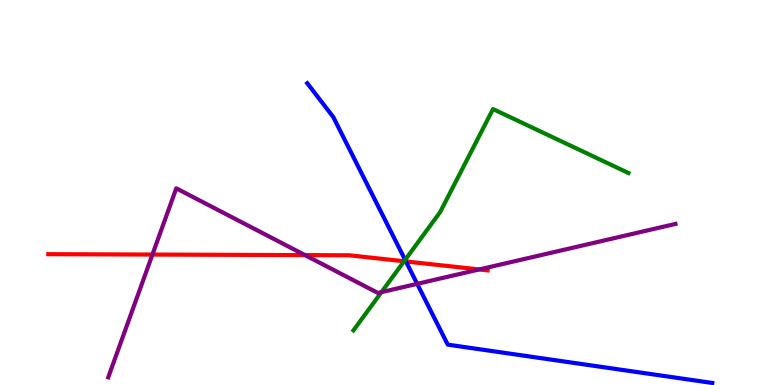[{'lines': ['blue', 'red'], 'intersections': [{'x': 5.24, 'y': 3.21}]}, {'lines': ['green', 'red'], 'intersections': [{'x': 5.21, 'y': 3.21}]}, {'lines': ['purple', 'red'], 'intersections': [{'x': 1.97, 'y': 3.39}, {'x': 3.94, 'y': 3.37}, {'x': 6.18, 'y': 3.0}]}, {'lines': ['blue', 'green'], 'intersections': [{'x': 5.23, 'y': 3.25}]}, {'lines': ['blue', 'purple'], 'intersections': [{'x': 5.38, 'y': 2.63}]}, {'lines': ['green', 'purple'], 'intersections': [{'x': 4.92, 'y': 2.41}]}]